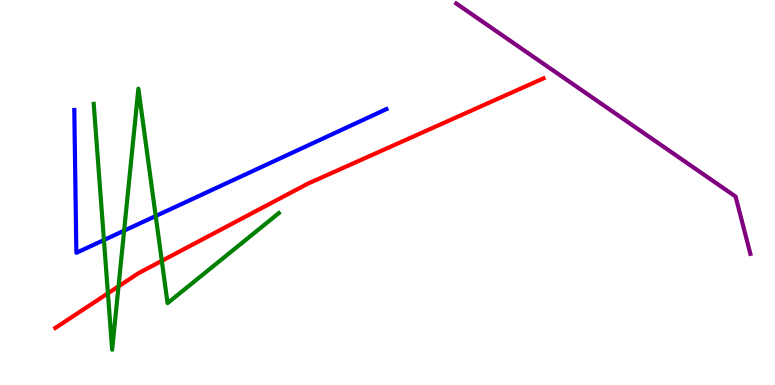[{'lines': ['blue', 'red'], 'intersections': []}, {'lines': ['green', 'red'], 'intersections': [{'x': 1.39, 'y': 2.38}, {'x': 1.53, 'y': 2.56}, {'x': 2.09, 'y': 3.22}]}, {'lines': ['purple', 'red'], 'intersections': []}, {'lines': ['blue', 'green'], 'intersections': [{'x': 1.34, 'y': 3.77}, {'x': 1.6, 'y': 4.01}, {'x': 2.01, 'y': 4.39}]}, {'lines': ['blue', 'purple'], 'intersections': []}, {'lines': ['green', 'purple'], 'intersections': []}]